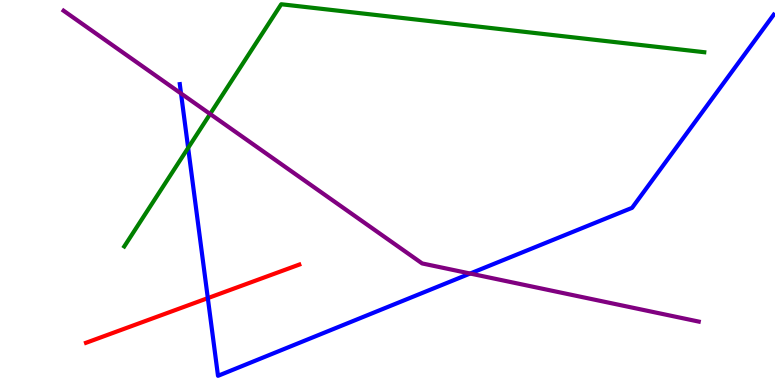[{'lines': ['blue', 'red'], 'intersections': [{'x': 2.68, 'y': 2.26}]}, {'lines': ['green', 'red'], 'intersections': []}, {'lines': ['purple', 'red'], 'intersections': []}, {'lines': ['blue', 'green'], 'intersections': [{'x': 2.43, 'y': 6.16}]}, {'lines': ['blue', 'purple'], 'intersections': [{'x': 2.34, 'y': 7.57}, {'x': 6.07, 'y': 2.9}]}, {'lines': ['green', 'purple'], 'intersections': [{'x': 2.71, 'y': 7.04}]}]